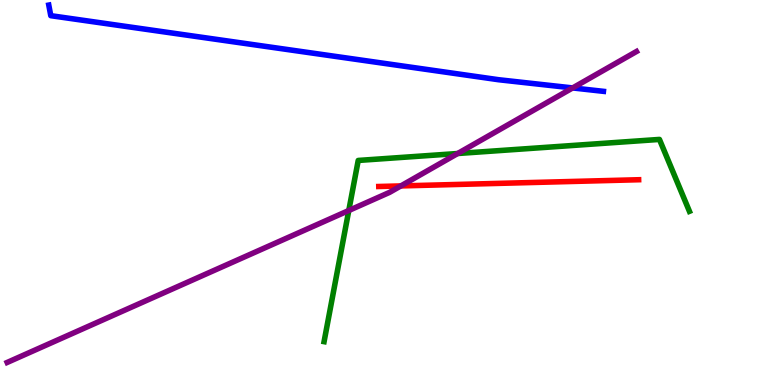[{'lines': ['blue', 'red'], 'intersections': []}, {'lines': ['green', 'red'], 'intersections': []}, {'lines': ['purple', 'red'], 'intersections': [{'x': 5.17, 'y': 5.17}]}, {'lines': ['blue', 'green'], 'intersections': []}, {'lines': ['blue', 'purple'], 'intersections': [{'x': 7.39, 'y': 7.72}]}, {'lines': ['green', 'purple'], 'intersections': [{'x': 4.5, 'y': 4.53}, {'x': 5.91, 'y': 6.01}]}]